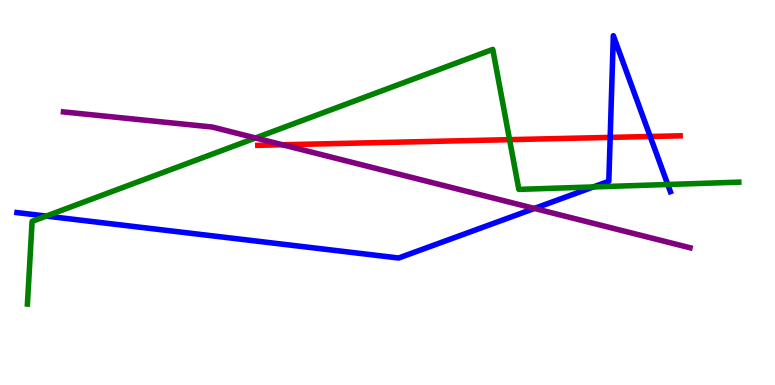[{'lines': ['blue', 'red'], 'intersections': [{'x': 7.87, 'y': 6.43}, {'x': 8.39, 'y': 6.45}]}, {'lines': ['green', 'red'], 'intersections': [{'x': 6.58, 'y': 6.37}]}, {'lines': ['purple', 'red'], 'intersections': [{'x': 3.64, 'y': 6.24}]}, {'lines': ['blue', 'green'], 'intersections': [{'x': 0.597, 'y': 4.39}, {'x': 7.66, 'y': 5.14}, {'x': 8.62, 'y': 5.21}]}, {'lines': ['blue', 'purple'], 'intersections': [{'x': 6.9, 'y': 4.59}]}, {'lines': ['green', 'purple'], 'intersections': [{'x': 3.3, 'y': 6.42}]}]